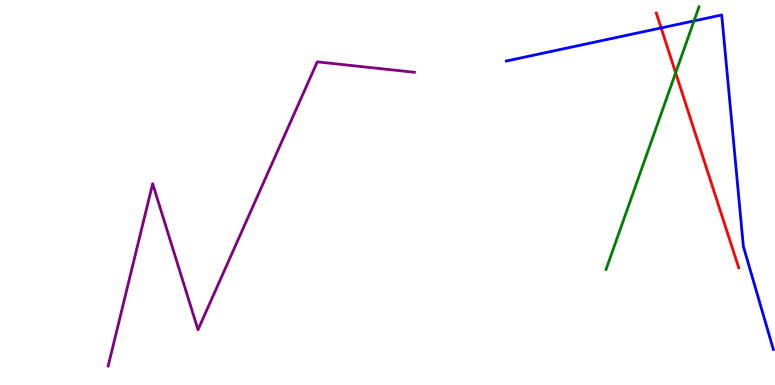[{'lines': ['blue', 'red'], 'intersections': [{'x': 8.53, 'y': 9.27}]}, {'lines': ['green', 'red'], 'intersections': [{'x': 8.72, 'y': 8.11}]}, {'lines': ['purple', 'red'], 'intersections': []}, {'lines': ['blue', 'green'], 'intersections': [{'x': 8.95, 'y': 9.46}]}, {'lines': ['blue', 'purple'], 'intersections': []}, {'lines': ['green', 'purple'], 'intersections': []}]